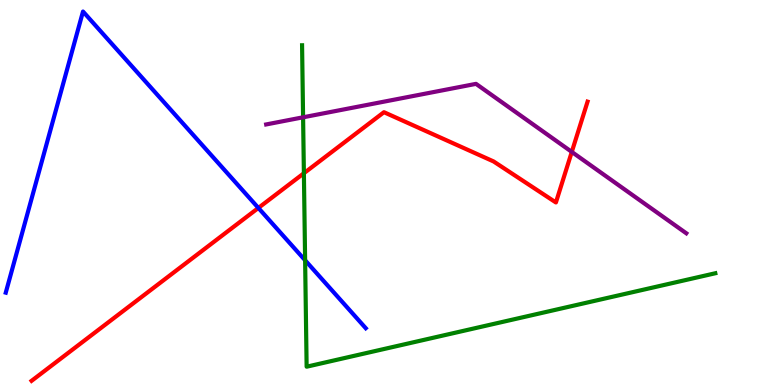[{'lines': ['blue', 'red'], 'intersections': [{'x': 3.33, 'y': 4.6}]}, {'lines': ['green', 'red'], 'intersections': [{'x': 3.92, 'y': 5.5}]}, {'lines': ['purple', 'red'], 'intersections': [{'x': 7.38, 'y': 6.05}]}, {'lines': ['blue', 'green'], 'intersections': [{'x': 3.94, 'y': 3.24}]}, {'lines': ['blue', 'purple'], 'intersections': []}, {'lines': ['green', 'purple'], 'intersections': [{'x': 3.91, 'y': 6.95}]}]